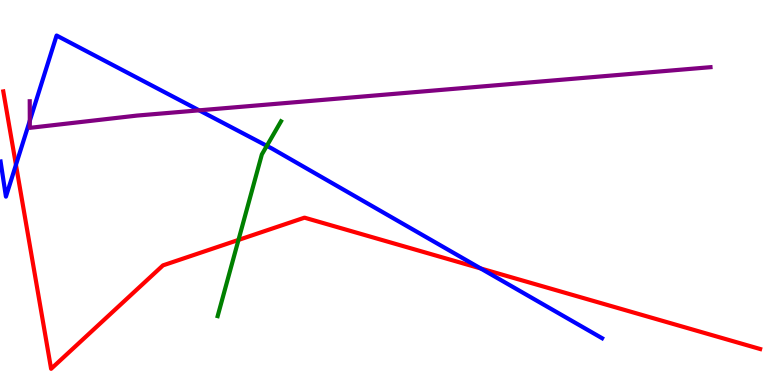[{'lines': ['blue', 'red'], 'intersections': [{'x': 0.206, 'y': 5.72}, {'x': 6.2, 'y': 3.03}]}, {'lines': ['green', 'red'], 'intersections': [{'x': 3.08, 'y': 3.77}]}, {'lines': ['purple', 'red'], 'intersections': []}, {'lines': ['blue', 'green'], 'intersections': [{'x': 3.44, 'y': 6.21}]}, {'lines': ['blue', 'purple'], 'intersections': [{'x': 0.384, 'y': 6.86}, {'x': 2.57, 'y': 7.13}]}, {'lines': ['green', 'purple'], 'intersections': []}]